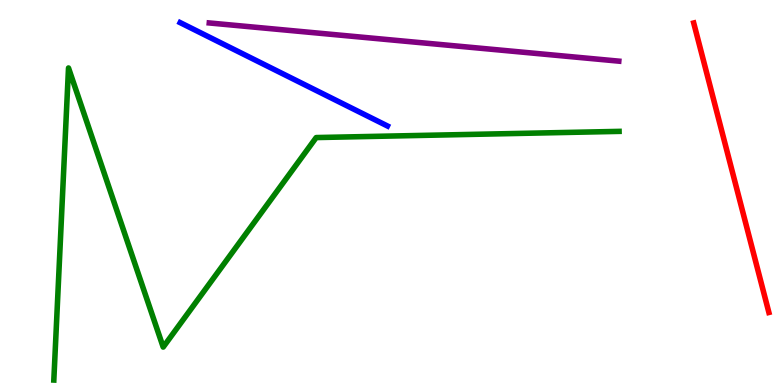[{'lines': ['blue', 'red'], 'intersections': []}, {'lines': ['green', 'red'], 'intersections': []}, {'lines': ['purple', 'red'], 'intersections': []}, {'lines': ['blue', 'green'], 'intersections': []}, {'lines': ['blue', 'purple'], 'intersections': []}, {'lines': ['green', 'purple'], 'intersections': []}]